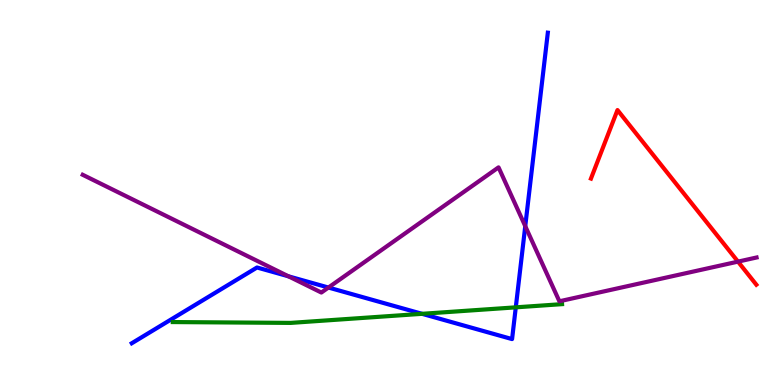[{'lines': ['blue', 'red'], 'intersections': []}, {'lines': ['green', 'red'], 'intersections': []}, {'lines': ['purple', 'red'], 'intersections': [{'x': 9.52, 'y': 3.2}]}, {'lines': ['blue', 'green'], 'intersections': [{'x': 5.45, 'y': 1.85}, {'x': 6.66, 'y': 2.02}]}, {'lines': ['blue', 'purple'], 'intersections': [{'x': 3.72, 'y': 2.82}, {'x': 4.24, 'y': 2.53}, {'x': 6.78, 'y': 4.13}]}, {'lines': ['green', 'purple'], 'intersections': []}]